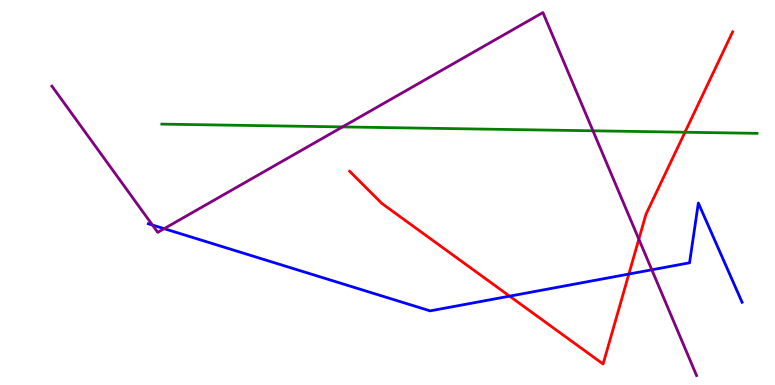[{'lines': ['blue', 'red'], 'intersections': [{'x': 6.58, 'y': 2.31}, {'x': 8.11, 'y': 2.88}]}, {'lines': ['green', 'red'], 'intersections': [{'x': 8.84, 'y': 6.57}]}, {'lines': ['purple', 'red'], 'intersections': [{'x': 8.24, 'y': 3.79}]}, {'lines': ['blue', 'green'], 'intersections': []}, {'lines': ['blue', 'purple'], 'intersections': [{'x': 1.97, 'y': 4.15}, {'x': 2.12, 'y': 4.06}, {'x': 8.41, 'y': 2.99}]}, {'lines': ['green', 'purple'], 'intersections': [{'x': 4.42, 'y': 6.7}, {'x': 7.65, 'y': 6.6}]}]